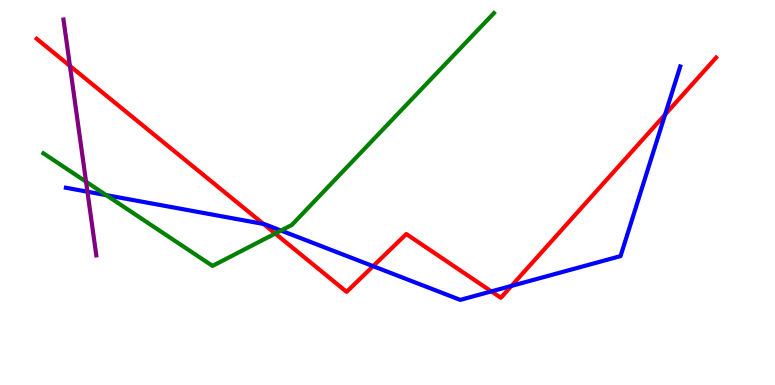[{'lines': ['blue', 'red'], 'intersections': [{'x': 3.4, 'y': 4.18}, {'x': 4.81, 'y': 3.09}, {'x': 6.34, 'y': 2.43}, {'x': 6.6, 'y': 2.57}, {'x': 8.58, 'y': 7.03}]}, {'lines': ['green', 'red'], 'intersections': [{'x': 3.55, 'y': 3.93}]}, {'lines': ['purple', 'red'], 'intersections': [{'x': 0.902, 'y': 8.29}]}, {'lines': ['blue', 'green'], 'intersections': [{'x': 1.37, 'y': 4.93}, {'x': 3.63, 'y': 4.01}]}, {'lines': ['blue', 'purple'], 'intersections': [{'x': 1.13, 'y': 5.02}]}, {'lines': ['green', 'purple'], 'intersections': [{'x': 1.11, 'y': 5.28}]}]